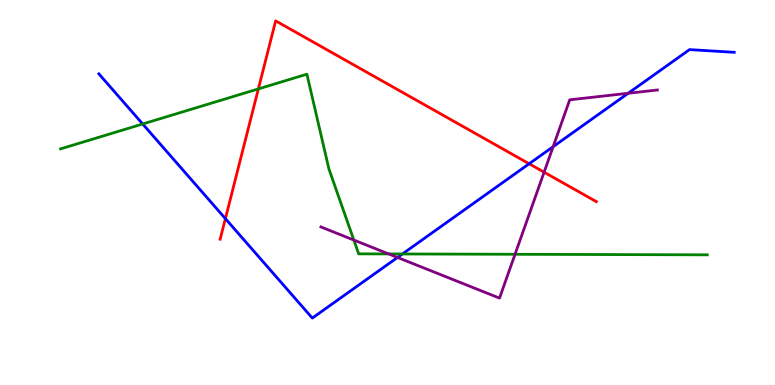[{'lines': ['blue', 'red'], 'intersections': [{'x': 2.91, 'y': 4.32}, {'x': 6.83, 'y': 5.75}]}, {'lines': ['green', 'red'], 'intersections': [{'x': 3.33, 'y': 7.69}]}, {'lines': ['purple', 'red'], 'intersections': [{'x': 7.02, 'y': 5.53}]}, {'lines': ['blue', 'green'], 'intersections': [{'x': 1.84, 'y': 6.78}, {'x': 5.19, 'y': 3.4}]}, {'lines': ['blue', 'purple'], 'intersections': [{'x': 5.13, 'y': 3.31}, {'x': 7.14, 'y': 6.19}, {'x': 8.11, 'y': 7.58}]}, {'lines': ['green', 'purple'], 'intersections': [{'x': 4.57, 'y': 3.76}, {'x': 5.01, 'y': 3.4}, {'x': 6.65, 'y': 3.4}]}]